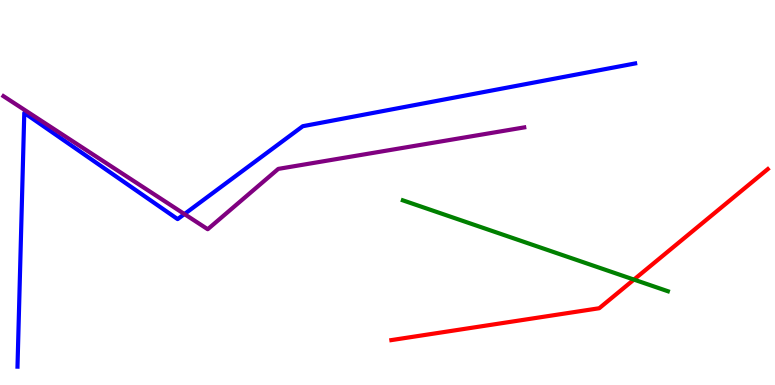[{'lines': ['blue', 'red'], 'intersections': []}, {'lines': ['green', 'red'], 'intersections': [{'x': 8.18, 'y': 2.74}]}, {'lines': ['purple', 'red'], 'intersections': []}, {'lines': ['blue', 'green'], 'intersections': []}, {'lines': ['blue', 'purple'], 'intersections': [{'x': 2.38, 'y': 4.44}]}, {'lines': ['green', 'purple'], 'intersections': []}]